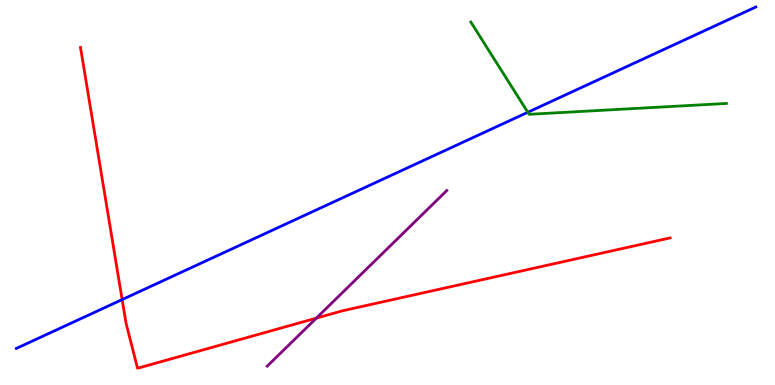[{'lines': ['blue', 'red'], 'intersections': [{'x': 1.58, 'y': 2.22}]}, {'lines': ['green', 'red'], 'intersections': []}, {'lines': ['purple', 'red'], 'intersections': [{'x': 4.08, 'y': 1.74}]}, {'lines': ['blue', 'green'], 'intersections': [{'x': 6.81, 'y': 7.08}]}, {'lines': ['blue', 'purple'], 'intersections': []}, {'lines': ['green', 'purple'], 'intersections': []}]